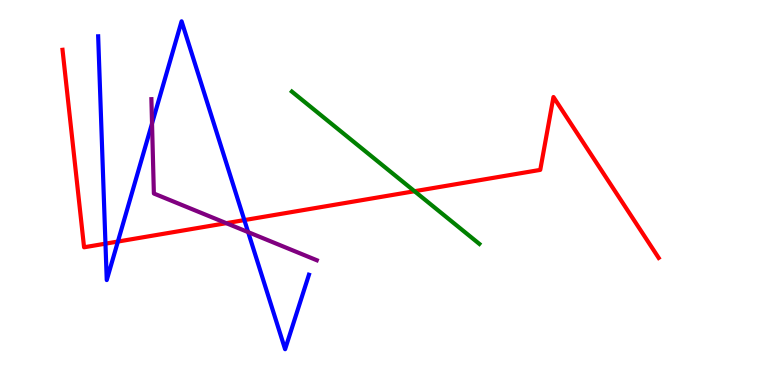[{'lines': ['blue', 'red'], 'intersections': [{'x': 1.36, 'y': 3.67}, {'x': 1.52, 'y': 3.73}, {'x': 3.15, 'y': 4.28}]}, {'lines': ['green', 'red'], 'intersections': [{'x': 5.35, 'y': 5.03}]}, {'lines': ['purple', 'red'], 'intersections': [{'x': 2.92, 'y': 4.2}]}, {'lines': ['blue', 'green'], 'intersections': []}, {'lines': ['blue', 'purple'], 'intersections': [{'x': 1.96, 'y': 6.79}, {'x': 3.2, 'y': 3.97}]}, {'lines': ['green', 'purple'], 'intersections': []}]